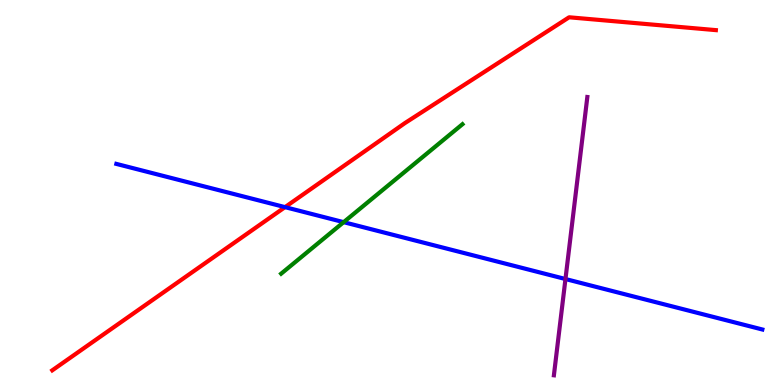[{'lines': ['blue', 'red'], 'intersections': [{'x': 3.68, 'y': 4.62}]}, {'lines': ['green', 'red'], 'intersections': []}, {'lines': ['purple', 'red'], 'intersections': []}, {'lines': ['blue', 'green'], 'intersections': [{'x': 4.43, 'y': 4.23}]}, {'lines': ['blue', 'purple'], 'intersections': [{'x': 7.3, 'y': 2.75}]}, {'lines': ['green', 'purple'], 'intersections': []}]